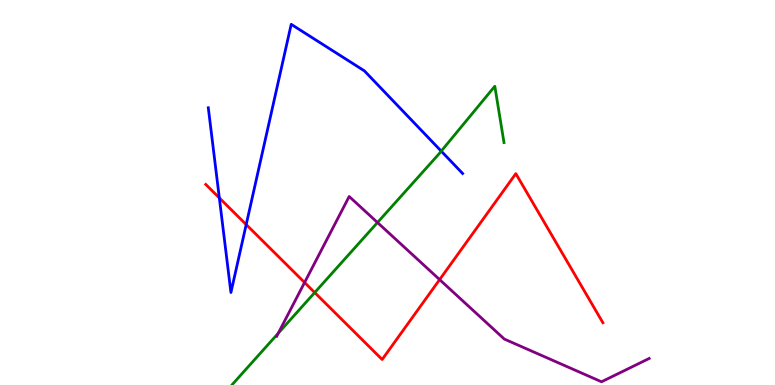[{'lines': ['blue', 'red'], 'intersections': [{'x': 2.83, 'y': 4.86}, {'x': 3.18, 'y': 4.17}]}, {'lines': ['green', 'red'], 'intersections': [{'x': 4.06, 'y': 2.4}]}, {'lines': ['purple', 'red'], 'intersections': [{'x': 3.93, 'y': 2.66}, {'x': 5.67, 'y': 2.74}]}, {'lines': ['blue', 'green'], 'intersections': [{'x': 5.69, 'y': 6.07}]}, {'lines': ['blue', 'purple'], 'intersections': []}, {'lines': ['green', 'purple'], 'intersections': [{'x': 3.59, 'y': 1.34}, {'x': 4.87, 'y': 4.22}]}]